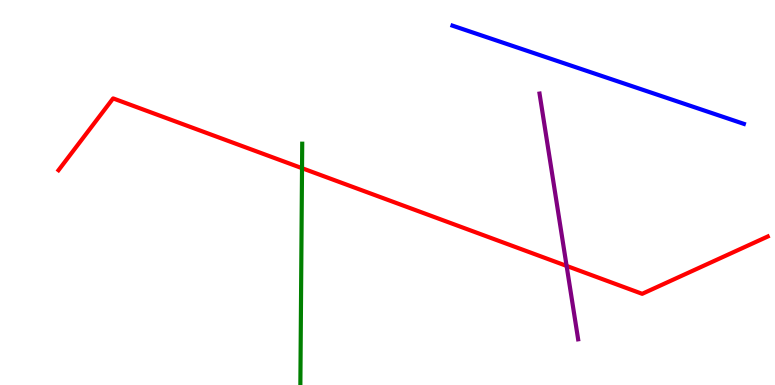[{'lines': ['blue', 'red'], 'intersections': []}, {'lines': ['green', 'red'], 'intersections': [{'x': 3.9, 'y': 5.63}]}, {'lines': ['purple', 'red'], 'intersections': [{'x': 7.31, 'y': 3.09}]}, {'lines': ['blue', 'green'], 'intersections': []}, {'lines': ['blue', 'purple'], 'intersections': []}, {'lines': ['green', 'purple'], 'intersections': []}]